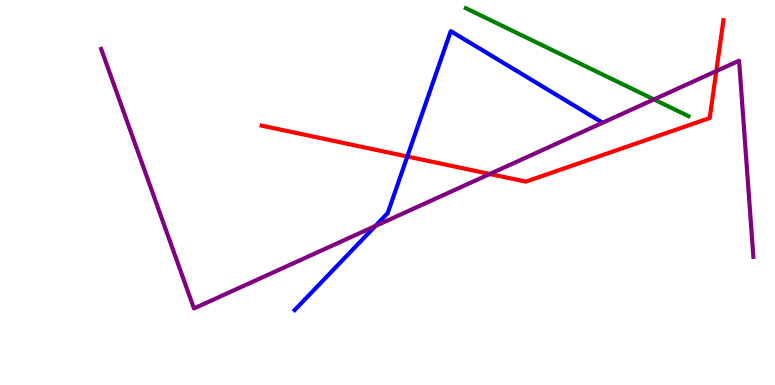[{'lines': ['blue', 'red'], 'intersections': [{'x': 5.26, 'y': 5.93}]}, {'lines': ['green', 'red'], 'intersections': []}, {'lines': ['purple', 'red'], 'intersections': [{'x': 6.32, 'y': 5.48}, {'x': 9.24, 'y': 8.15}]}, {'lines': ['blue', 'green'], 'intersections': []}, {'lines': ['blue', 'purple'], 'intersections': [{'x': 4.84, 'y': 4.13}]}, {'lines': ['green', 'purple'], 'intersections': [{'x': 8.44, 'y': 7.42}]}]